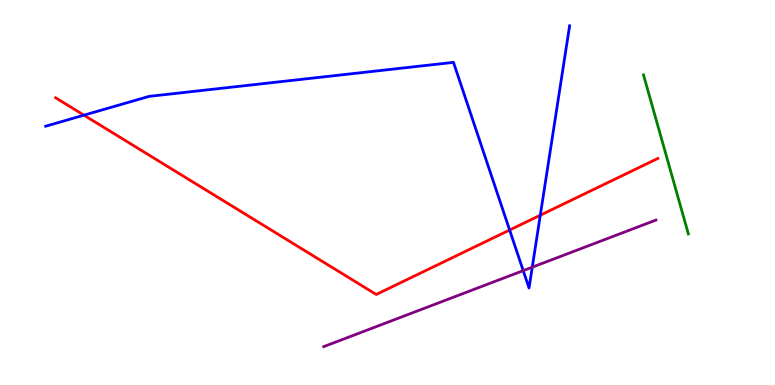[{'lines': ['blue', 'red'], 'intersections': [{'x': 1.08, 'y': 7.01}, {'x': 6.58, 'y': 4.02}, {'x': 6.97, 'y': 4.41}]}, {'lines': ['green', 'red'], 'intersections': []}, {'lines': ['purple', 'red'], 'intersections': []}, {'lines': ['blue', 'green'], 'intersections': []}, {'lines': ['blue', 'purple'], 'intersections': [{'x': 6.75, 'y': 2.97}, {'x': 6.87, 'y': 3.06}]}, {'lines': ['green', 'purple'], 'intersections': []}]